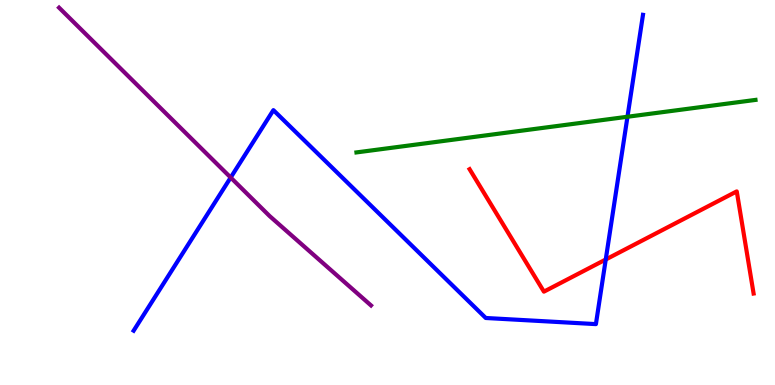[{'lines': ['blue', 'red'], 'intersections': [{'x': 7.82, 'y': 3.26}]}, {'lines': ['green', 'red'], 'intersections': []}, {'lines': ['purple', 'red'], 'intersections': []}, {'lines': ['blue', 'green'], 'intersections': [{'x': 8.1, 'y': 6.97}]}, {'lines': ['blue', 'purple'], 'intersections': [{'x': 2.98, 'y': 5.39}]}, {'lines': ['green', 'purple'], 'intersections': []}]